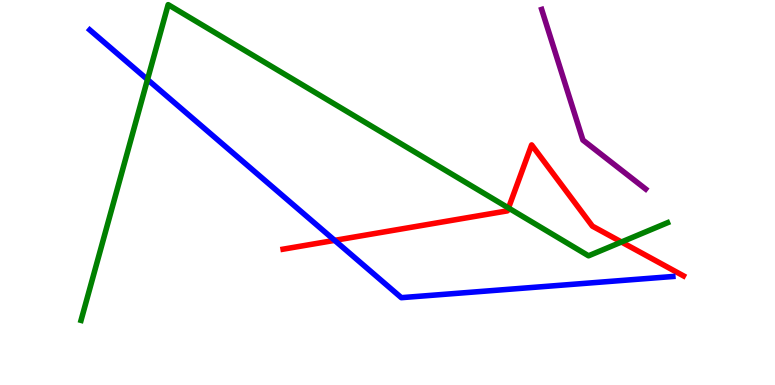[{'lines': ['blue', 'red'], 'intersections': [{'x': 4.32, 'y': 3.76}]}, {'lines': ['green', 'red'], 'intersections': [{'x': 6.56, 'y': 4.6}, {'x': 8.02, 'y': 3.71}]}, {'lines': ['purple', 'red'], 'intersections': []}, {'lines': ['blue', 'green'], 'intersections': [{'x': 1.9, 'y': 7.93}]}, {'lines': ['blue', 'purple'], 'intersections': []}, {'lines': ['green', 'purple'], 'intersections': []}]